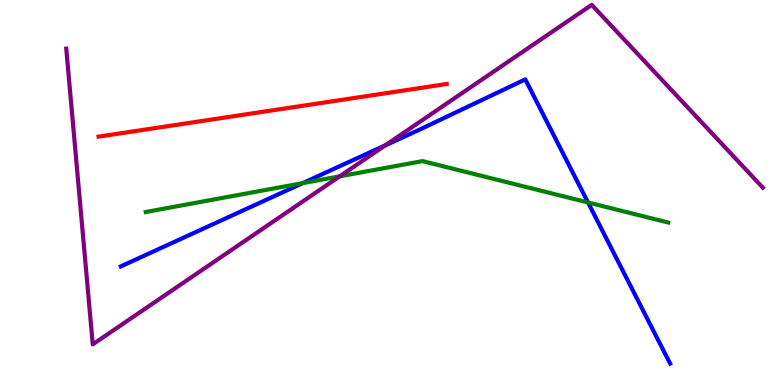[{'lines': ['blue', 'red'], 'intersections': []}, {'lines': ['green', 'red'], 'intersections': []}, {'lines': ['purple', 'red'], 'intersections': []}, {'lines': ['blue', 'green'], 'intersections': [{'x': 3.91, 'y': 5.24}, {'x': 7.59, 'y': 4.74}]}, {'lines': ['blue', 'purple'], 'intersections': [{'x': 4.97, 'y': 6.22}]}, {'lines': ['green', 'purple'], 'intersections': [{'x': 4.38, 'y': 5.42}]}]